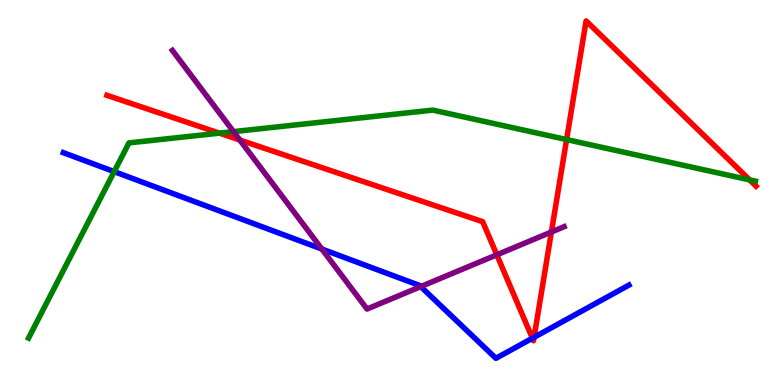[{'lines': ['blue', 'red'], 'intersections': [{'x': 6.87, 'y': 1.22}, {'x': 6.89, 'y': 1.24}]}, {'lines': ['green', 'red'], 'intersections': [{'x': 2.83, 'y': 6.54}, {'x': 7.31, 'y': 6.37}, {'x': 9.67, 'y': 5.33}]}, {'lines': ['purple', 'red'], 'intersections': [{'x': 3.09, 'y': 6.36}, {'x': 6.41, 'y': 3.38}, {'x': 7.11, 'y': 3.97}]}, {'lines': ['blue', 'green'], 'intersections': [{'x': 1.47, 'y': 5.54}]}, {'lines': ['blue', 'purple'], 'intersections': [{'x': 4.15, 'y': 3.53}, {'x': 5.43, 'y': 2.56}]}, {'lines': ['green', 'purple'], 'intersections': [{'x': 3.01, 'y': 6.58}]}]